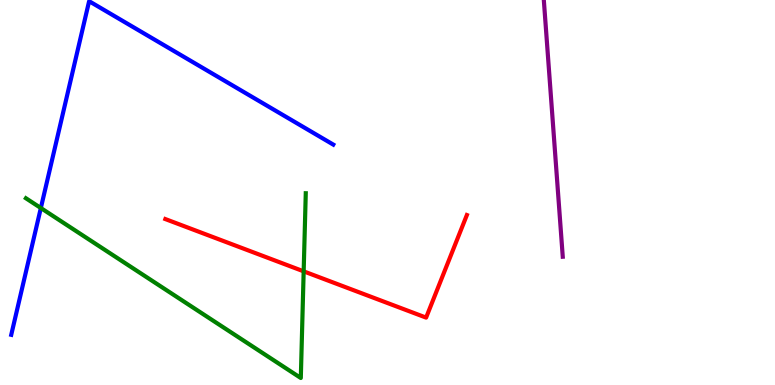[{'lines': ['blue', 'red'], 'intersections': []}, {'lines': ['green', 'red'], 'intersections': [{'x': 3.92, 'y': 2.95}]}, {'lines': ['purple', 'red'], 'intersections': []}, {'lines': ['blue', 'green'], 'intersections': [{'x': 0.527, 'y': 4.6}]}, {'lines': ['blue', 'purple'], 'intersections': []}, {'lines': ['green', 'purple'], 'intersections': []}]